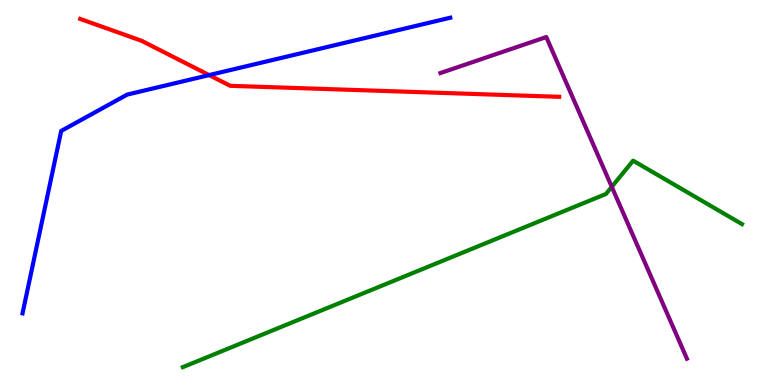[{'lines': ['blue', 'red'], 'intersections': [{'x': 2.7, 'y': 8.05}]}, {'lines': ['green', 'red'], 'intersections': []}, {'lines': ['purple', 'red'], 'intersections': []}, {'lines': ['blue', 'green'], 'intersections': []}, {'lines': ['blue', 'purple'], 'intersections': []}, {'lines': ['green', 'purple'], 'intersections': [{'x': 7.89, 'y': 5.15}]}]